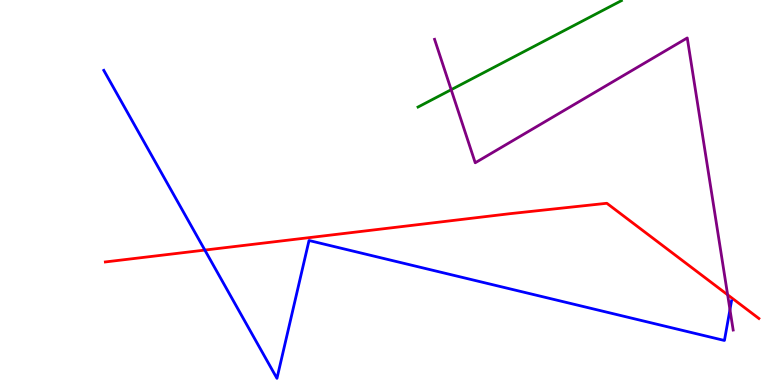[{'lines': ['blue', 'red'], 'intersections': [{'x': 2.64, 'y': 3.5}]}, {'lines': ['green', 'red'], 'intersections': []}, {'lines': ['purple', 'red'], 'intersections': [{'x': 9.39, 'y': 2.34}]}, {'lines': ['blue', 'green'], 'intersections': []}, {'lines': ['blue', 'purple'], 'intersections': [{'x': 9.42, 'y': 1.96}]}, {'lines': ['green', 'purple'], 'intersections': [{'x': 5.82, 'y': 7.67}]}]